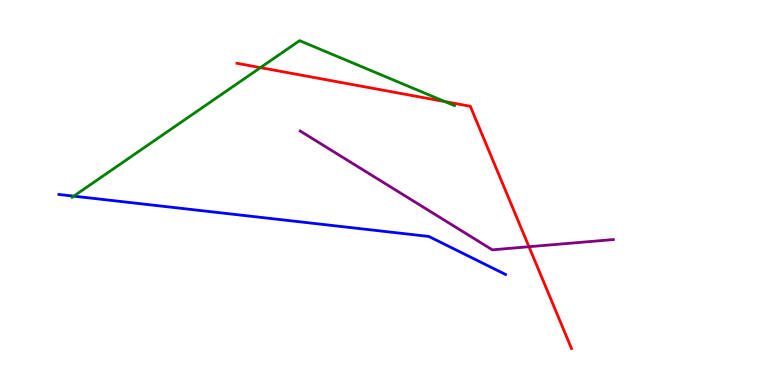[{'lines': ['blue', 'red'], 'intersections': []}, {'lines': ['green', 'red'], 'intersections': [{'x': 3.36, 'y': 8.24}, {'x': 5.74, 'y': 7.36}]}, {'lines': ['purple', 'red'], 'intersections': [{'x': 6.83, 'y': 3.59}]}, {'lines': ['blue', 'green'], 'intersections': [{'x': 0.951, 'y': 4.91}]}, {'lines': ['blue', 'purple'], 'intersections': []}, {'lines': ['green', 'purple'], 'intersections': []}]